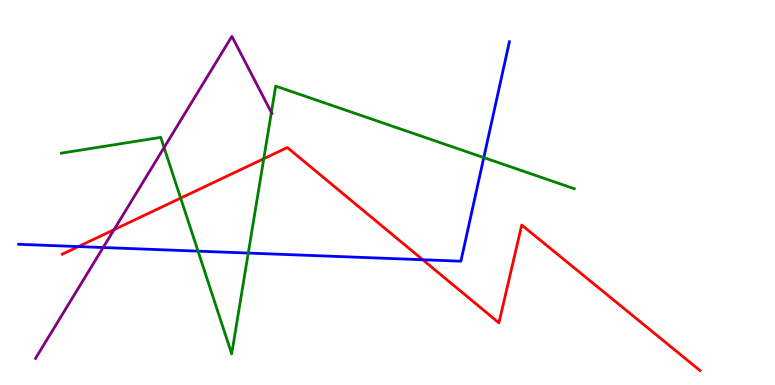[{'lines': ['blue', 'red'], 'intersections': [{'x': 1.01, 'y': 3.6}, {'x': 5.45, 'y': 3.25}]}, {'lines': ['green', 'red'], 'intersections': [{'x': 2.33, 'y': 4.85}, {'x': 3.4, 'y': 5.88}]}, {'lines': ['purple', 'red'], 'intersections': [{'x': 1.47, 'y': 4.03}]}, {'lines': ['blue', 'green'], 'intersections': [{'x': 2.56, 'y': 3.48}, {'x': 3.2, 'y': 3.43}, {'x': 6.24, 'y': 5.91}]}, {'lines': ['blue', 'purple'], 'intersections': [{'x': 1.33, 'y': 3.57}]}, {'lines': ['green', 'purple'], 'intersections': [{'x': 2.12, 'y': 6.17}, {'x': 3.5, 'y': 7.08}]}]